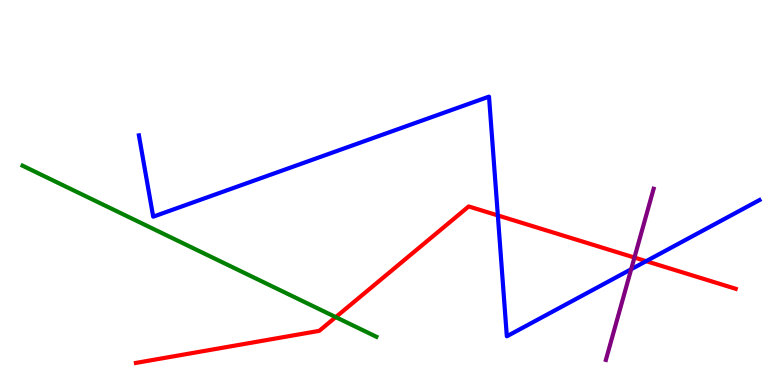[{'lines': ['blue', 'red'], 'intersections': [{'x': 6.42, 'y': 4.4}, {'x': 8.34, 'y': 3.22}]}, {'lines': ['green', 'red'], 'intersections': [{'x': 4.33, 'y': 1.76}]}, {'lines': ['purple', 'red'], 'intersections': [{'x': 8.19, 'y': 3.31}]}, {'lines': ['blue', 'green'], 'intersections': []}, {'lines': ['blue', 'purple'], 'intersections': [{'x': 8.14, 'y': 3.01}]}, {'lines': ['green', 'purple'], 'intersections': []}]